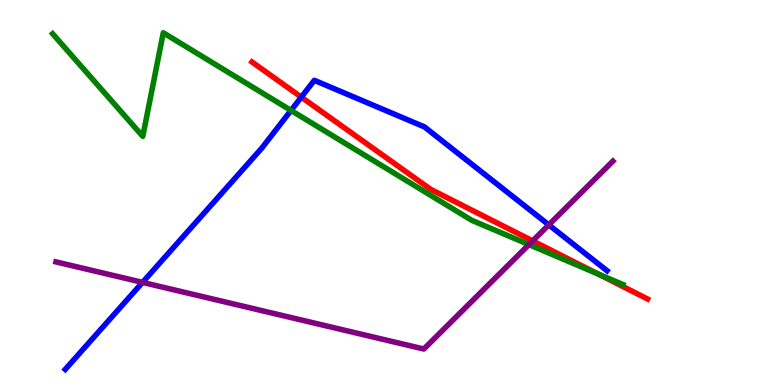[{'lines': ['blue', 'red'], 'intersections': [{'x': 3.89, 'y': 7.48}]}, {'lines': ['green', 'red'], 'intersections': [{'x': 7.72, 'y': 2.88}]}, {'lines': ['purple', 'red'], 'intersections': [{'x': 6.87, 'y': 3.74}]}, {'lines': ['blue', 'green'], 'intersections': [{'x': 3.75, 'y': 7.13}]}, {'lines': ['blue', 'purple'], 'intersections': [{'x': 1.84, 'y': 2.67}, {'x': 7.08, 'y': 4.16}]}, {'lines': ['green', 'purple'], 'intersections': [{'x': 6.82, 'y': 3.65}]}]